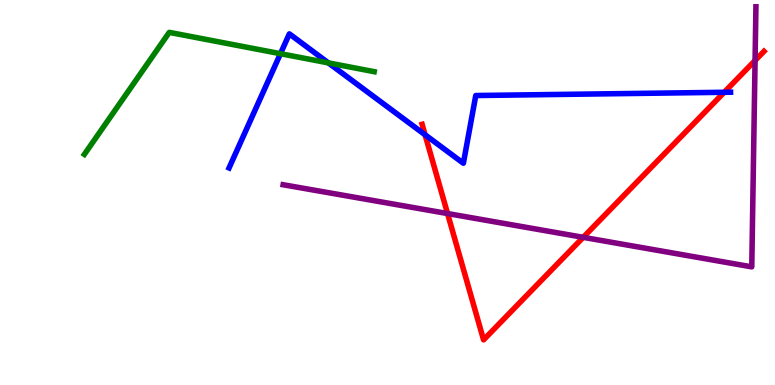[{'lines': ['blue', 'red'], 'intersections': [{'x': 5.49, 'y': 6.5}, {'x': 9.34, 'y': 7.6}]}, {'lines': ['green', 'red'], 'intersections': []}, {'lines': ['purple', 'red'], 'intersections': [{'x': 5.77, 'y': 4.45}, {'x': 7.53, 'y': 3.84}, {'x': 9.74, 'y': 8.43}]}, {'lines': ['blue', 'green'], 'intersections': [{'x': 3.62, 'y': 8.61}, {'x': 4.24, 'y': 8.37}]}, {'lines': ['blue', 'purple'], 'intersections': []}, {'lines': ['green', 'purple'], 'intersections': []}]